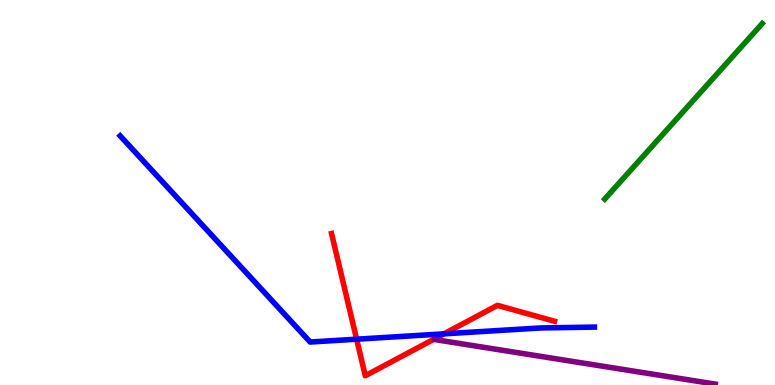[{'lines': ['blue', 'red'], 'intersections': [{'x': 4.6, 'y': 1.19}, {'x': 5.73, 'y': 1.33}]}, {'lines': ['green', 'red'], 'intersections': []}, {'lines': ['purple', 'red'], 'intersections': []}, {'lines': ['blue', 'green'], 'intersections': []}, {'lines': ['blue', 'purple'], 'intersections': []}, {'lines': ['green', 'purple'], 'intersections': []}]